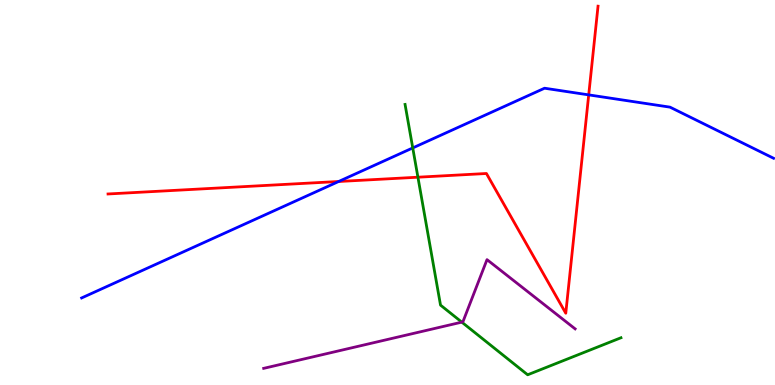[{'lines': ['blue', 'red'], 'intersections': [{'x': 4.37, 'y': 5.29}, {'x': 7.6, 'y': 7.54}]}, {'lines': ['green', 'red'], 'intersections': [{'x': 5.39, 'y': 5.4}]}, {'lines': ['purple', 'red'], 'intersections': []}, {'lines': ['blue', 'green'], 'intersections': [{'x': 5.33, 'y': 6.16}]}, {'lines': ['blue', 'purple'], 'intersections': []}, {'lines': ['green', 'purple'], 'intersections': [{'x': 5.96, 'y': 1.63}]}]